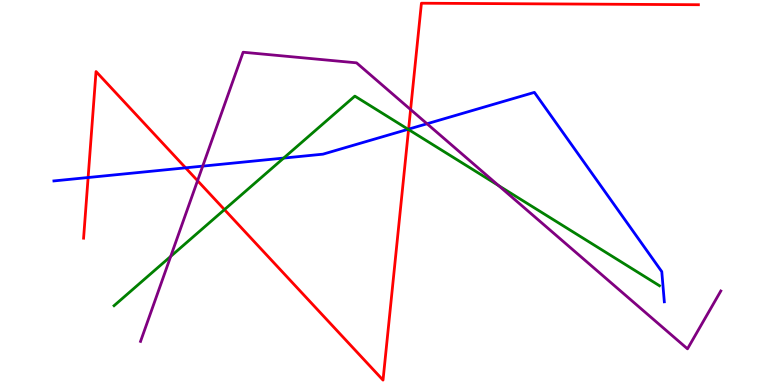[{'lines': ['blue', 'red'], 'intersections': [{'x': 1.14, 'y': 5.39}, {'x': 2.39, 'y': 5.64}, {'x': 5.27, 'y': 6.65}]}, {'lines': ['green', 'red'], 'intersections': [{'x': 2.9, 'y': 4.56}, {'x': 5.27, 'y': 6.64}]}, {'lines': ['purple', 'red'], 'intersections': [{'x': 2.55, 'y': 5.31}, {'x': 5.3, 'y': 7.15}]}, {'lines': ['blue', 'green'], 'intersections': [{'x': 3.66, 'y': 5.89}, {'x': 5.27, 'y': 6.64}]}, {'lines': ['blue', 'purple'], 'intersections': [{'x': 2.62, 'y': 5.69}, {'x': 5.51, 'y': 6.79}]}, {'lines': ['green', 'purple'], 'intersections': [{'x': 2.2, 'y': 3.34}, {'x': 6.43, 'y': 5.18}]}]